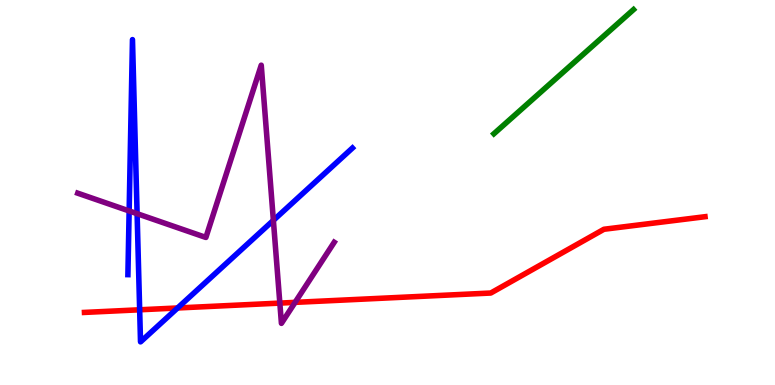[{'lines': ['blue', 'red'], 'intersections': [{'x': 1.8, 'y': 1.95}, {'x': 2.29, 'y': 2.0}]}, {'lines': ['green', 'red'], 'intersections': []}, {'lines': ['purple', 'red'], 'intersections': [{'x': 3.61, 'y': 2.13}, {'x': 3.81, 'y': 2.15}]}, {'lines': ['blue', 'green'], 'intersections': []}, {'lines': ['blue', 'purple'], 'intersections': [{'x': 1.67, 'y': 4.52}, {'x': 1.77, 'y': 4.45}, {'x': 3.53, 'y': 4.28}]}, {'lines': ['green', 'purple'], 'intersections': []}]